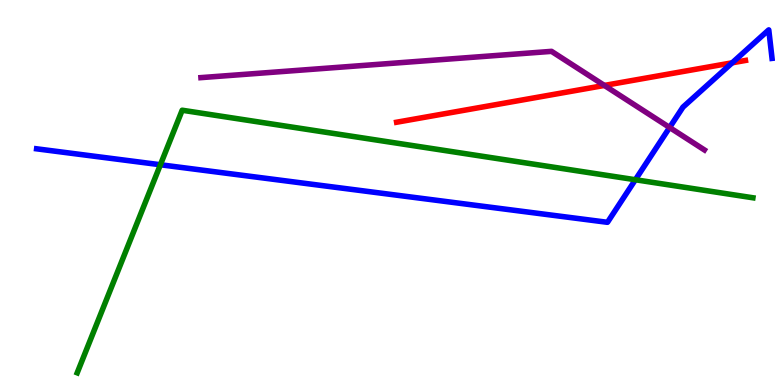[{'lines': ['blue', 'red'], 'intersections': [{'x': 9.45, 'y': 8.37}]}, {'lines': ['green', 'red'], 'intersections': []}, {'lines': ['purple', 'red'], 'intersections': [{'x': 7.8, 'y': 7.78}]}, {'lines': ['blue', 'green'], 'intersections': [{'x': 2.07, 'y': 5.72}, {'x': 8.2, 'y': 5.33}]}, {'lines': ['blue', 'purple'], 'intersections': [{'x': 8.64, 'y': 6.69}]}, {'lines': ['green', 'purple'], 'intersections': []}]